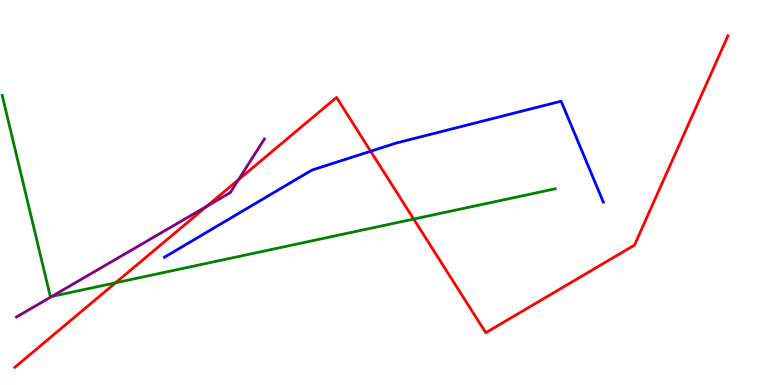[{'lines': ['blue', 'red'], 'intersections': [{'x': 4.78, 'y': 6.07}]}, {'lines': ['green', 'red'], 'intersections': [{'x': 1.49, 'y': 2.65}, {'x': 5.34, 'y': 4.31}]}, {'lines': ['purple', 'red'], 'intersections': [{'x': 2.67, 'y': 4.64}, {'x': 3.08, 'y': 5.33}]}, {'lines': ['blue', 'green'], 'intersections': []}, {'lines': ['blue', 'purple'], 'intersections': []}, {'lines': ['green', 'purple'], 'intersections': [{'x': 0.668, 'y': 2.3}]}]